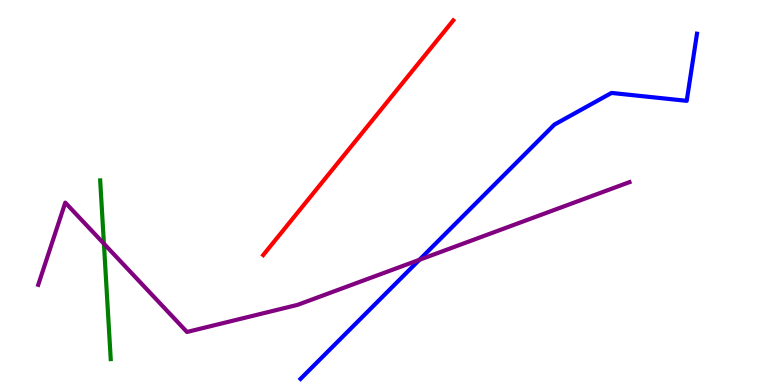[{'lines': ['blue', 'red'], 'intersections': []}, {'lines': ['green', 'red'], 'intersections': []}, {'lines': ['purple', 'red'], 'intersections': []}, {'lines': ['blue', 'green'], 'intersections': []}, {'lines': ['blue', 'purple'], 'intersections': [{'x': 5.41, 'y': 3.25}]}, {'lines': ['green', 'purple'], 'intersections': [{'x': 1.34, 'y': 3.67}]}]